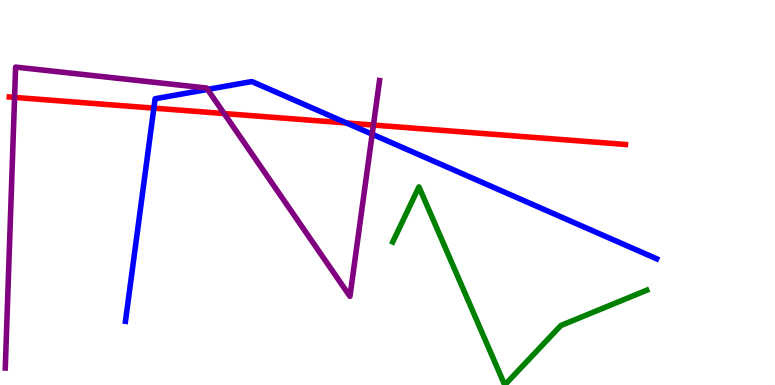[{'lines': ['blue', 'red'], 'intersections': [{'x': 1.99, 'y': 7.19}, {'x': 4.47, 'y': 6.81}]}, {'lines': ['green', 'red'], 'intersections': []}, {'lines': ['purple', 'red'], 'intersections': [{'x': 0.188, 'y': 7.47}, {'x': 2.89, 'y': 7.05}, {'x': 4.82, 'y': 6.75}]}, {'lines': ['blue', 'green'], 'intersections': []}, {'lines': ['blue', 'purple'], 'intersections': [{'x': 2.68, 'y': 7.68}, {'x': 4.8, 'y': 6.51}]}, {'lines': ['green', 'purple'], 'intersections': []}]